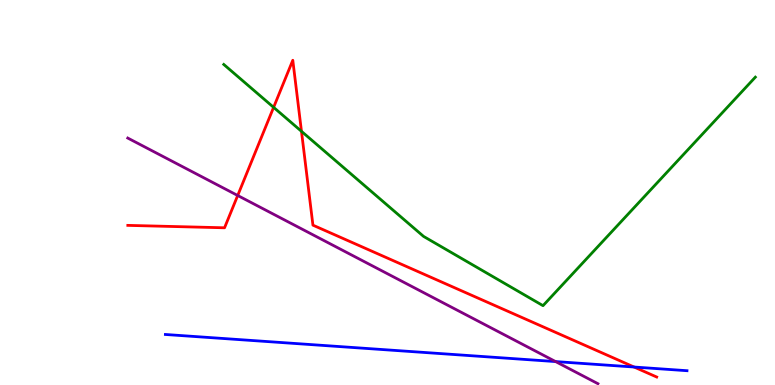[{'lines': ['blue', 'red'], 'intersections': [{'x': 8.18, 'y': 0.467}]}, {'lines': ['green', 'red'], 'intersections': [{'x': 3.53, 'y': 7.21}, {'x': 3.89, 'y': 6.59}]}, {'lines': ['purple', 'red'], 'intersections': [{'x': 3.07, 'y': 4.92}]}, {'lines': ['blue', 'green'], 'intersections': []}, {'lines': ['blue', 'purple'], 'intersections': [{'x': 7.17, 'y': 0.608}]}, {'lines': ['green', 'purple'], 'intersections': []}]